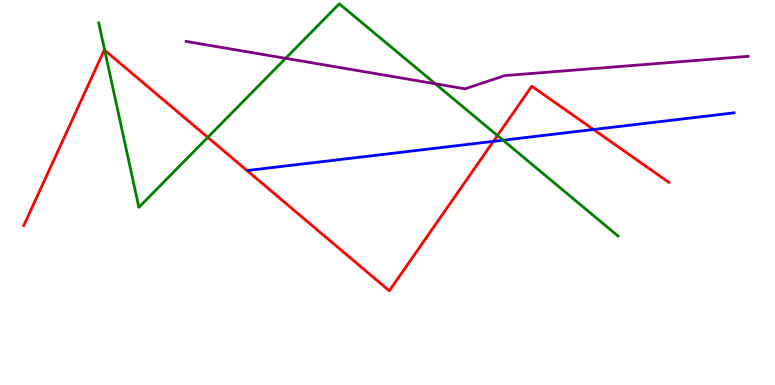[{'lines': ['blue', 'red'], 'intersections': [{'x': 6.37, 'y': 6.33}, {'x': 7.66, 'y': 6.64}]}, {'lines': ['green', 'red'], 'intersections': [{'x': 1.35, 'y': 8.7}, {'x': 2.68, 'y': 6.43}, {'x': 6.42, 'y': 6.48}]}, {'lines': ['purple', 'red'], 'intersections': []}, {'lines': ['blue', 'green'], 'intersections': [{'x': 6.49, 'y': 6.36}]}, {'lines': ['blue', 'purple'], 'intersections': []}, {'lines': ['green', 'purple'], 'intersections': [{'x': 3.69, 'y': 8.48}, {'x': 5.62, 'y': 7.82}]}]